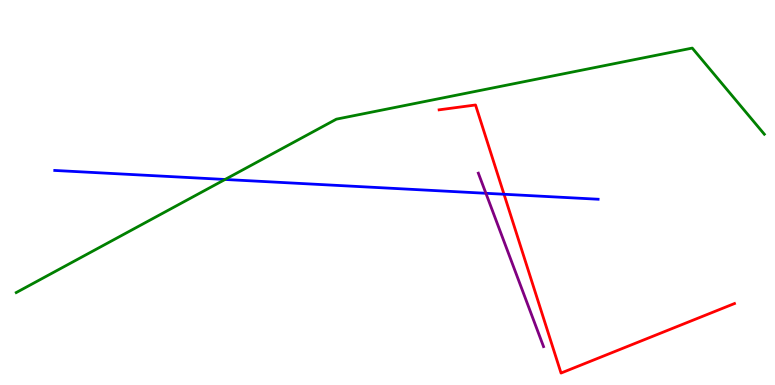[{'lines': ['blue', 'red'], 'intersections': [{'x': 6.5, 'y': 4.95}]}, {'lines': ['green', 'red'], 'intersections': []}, {'lines': ['purple', 'red'], 'intersections': []}, {'lines': ['blue', 'green'], 'intersections': [{'x': 2.9, 'y': 5.34}]}, {'lines': ['blue', 'purple'], 'intersections': [{'x': 6.27, 'y': 4.98}]}, {'lines': ['green', 'purple'], 'intersections': []}]